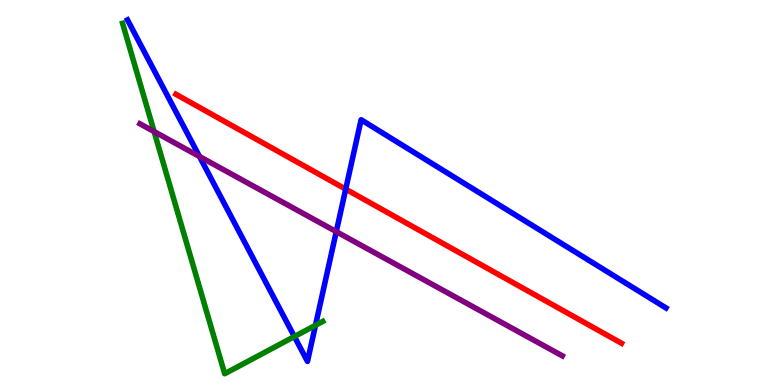[{'lines': ['blue', 'red'], 'intersections': [{'x': 4.46, 'y': 5.09}]}, {'lines': ['green', 'red'], 'intersections': []}, {'lines': ['purple', 'red'], 'intersections': []}, {'lines': ['blue', 'green'], 'intersections': [{'x': 3.8, 'y': 1.26}, {'x': 4.07, 'y': 1.55}]}, {'lines': ['blue', 'purple'], 'intersections': [{'x': 2.57, 'y': 5.94}, {'x': 4.34, 'y': 3.98}]}, {'lines': ['green', 'purple'], 'intersections': [{'x': 1.99, 'y': 6.58}]}]